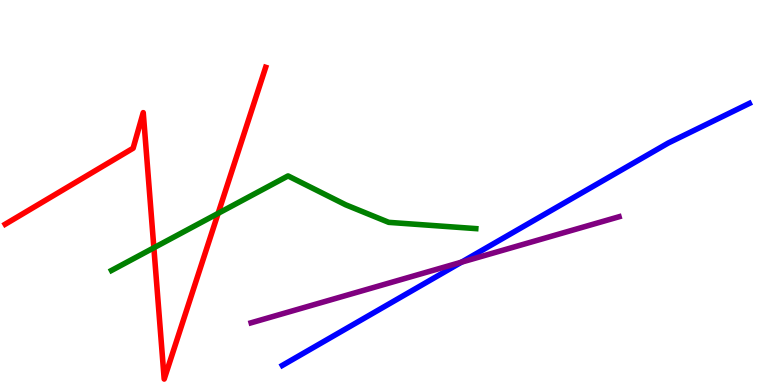[{'lines': ['blue', 'red'], 'intersections': []}, {'lines': ['green', 'red'], 'intersections': [{'x': 1.99, 'y': 3.56}, {'x': 2.81, 'y': 4.46}]}, {'lines': ['purple', 'red'], 'intersections': []}, {'lines': ['blue', 'green'], 'intersections': []}, {'lines': ['blue', 'purple'], 'intersections': [{'x': 5.95, 'y': 3.19}]}, {'lines': ['green', 'purple'], 'intersections': []}]